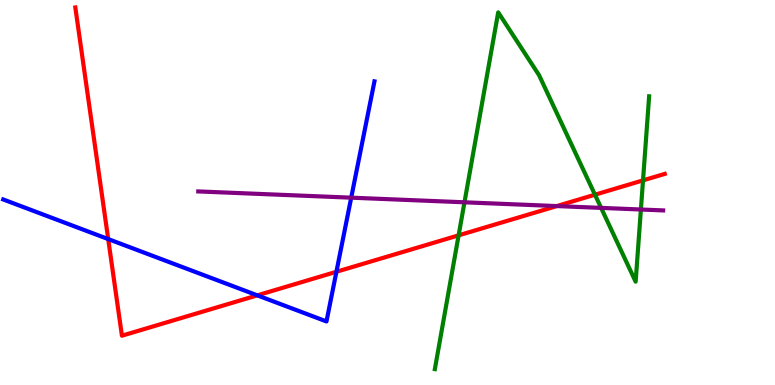[{'lines': ['blue', 'red'], 'intersections': [{'x': 1.4, 'y': 3.79}, {'x': 3.32, 'y': 2.33}, {'x': 4.34, 'y': 2.94}]}, {'lines': ['green', 'red'], 'intersections': [{'x': 5.92, 'y': 3.89}, {'x': 7.68, 'y': 4.94}, {'x': 8.3, 'y': 5.31}]}, {'lines': ['purple', 'red'], 'intersections': [{'x': 7.18, 'y': 4.65}]}, {'lines': ['blue', 'green'], 'intersections': []}, {'lines': ['blue', 'purple'], 'intersections': [{'x': 4.53, 'y': 4.87}]}, {'lines': ['green', 'purple'], 'intersections': [{'x': 5.99, 'y': 4.75}, {'x': 7.76, 'y': 4.6}, {'x': 8.27, 'y': 4.56}]}]